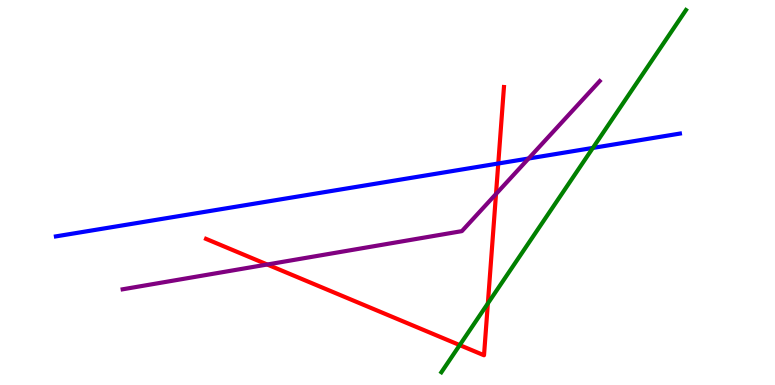[{'lines': ['blue', 'red'], 'intersections': [{'x': 6.43, 'y': 5.75}]}, {'lines': ['green', 'red'], 'intersections': [{'x': 5.93, 'y': 1.04}, {'x': 6.3, 'y': 2.12}]}, {'lines': ['purple', 'red'], 'intersections': [{'x': 3.45, 'y': 3.13}, {'x': 6.4, 'y': 4.96}]}, {'lines': ['blue', 'green'], 'intersections': [{'x': 7.65, 'y': 6.16}]}, {'lines': ['blue', 'purple'], 'intersections': [{'x': 6.82, 'y': 5.88}]}, {'lines': ['green', 'purple'], 'intersections': []}]